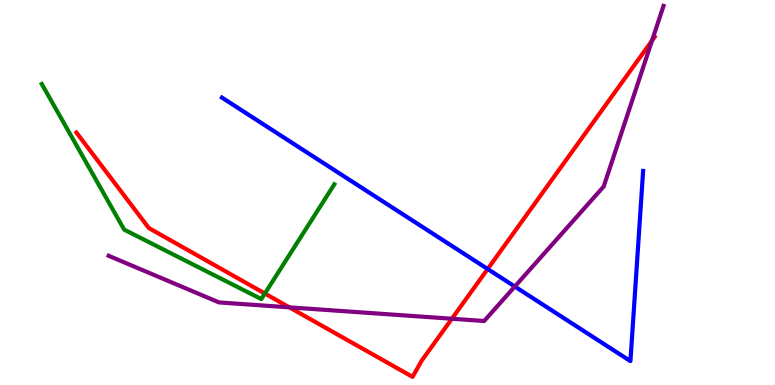[{'lines': ['blue', 'red'], 'intersections': [{'x': 6.29, 'y': 3.01}]}, {'lines': ['green', 'red'], 'intersections': [{'x': 3.42, 'y': 2.38}]}, {'lines': ['purple', 'red'], 'intersections': [{'x': 3.73, 'y': 2.02}, {'x': 5.83, 'y': 1.72}, {'x': 8.41, 'y': 8.94}]}, {'lines': ['blue', 'green'], 'intersections': []}, {'lines': ['blue', 'purple'], 'intersections': [{'x': 6.64, 'y': 2.56}]}, {'lines': ['green', 'purple'], 'intersections': []}]